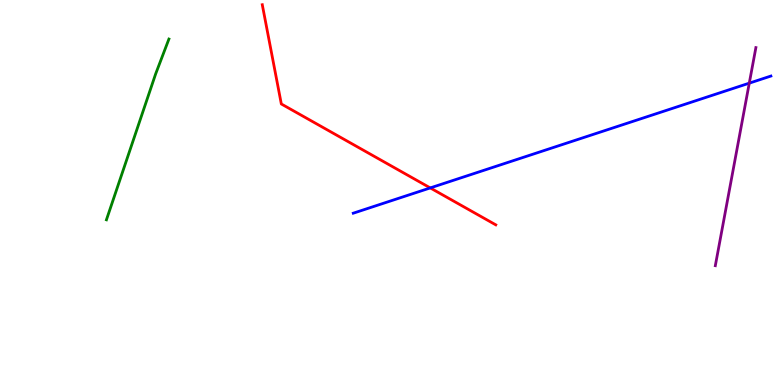[{'lines': ['blue', 'red'], 'intersections': [{'x': 5.55, 'y': 5.12}]}, {'lines': ['green', 'red'], 'intersections': []}, {'lines': ['purple', 'red'], 'intersections': []}, {'lines': ['blue', 'green'], 'intersections': []}, {'lines': ['blue', 'purple'], 'intersections': [{'x': 9.67, 'y': 7.84}]}, {'lines': ['green', 'purple'], 'intersections': []}]